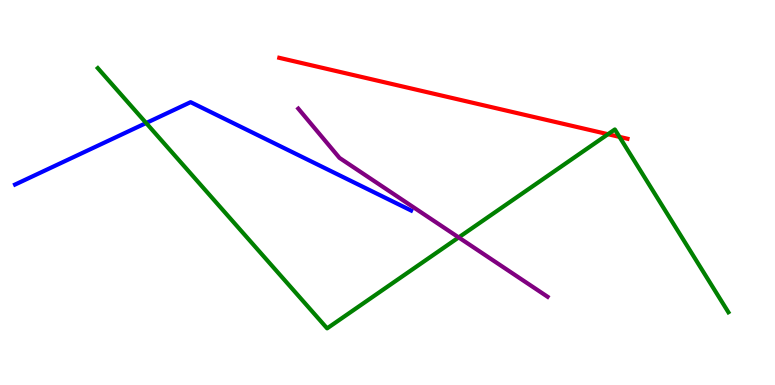[{'lines': ['blue', 'red'], 'intersections': []}, {'lines': ['green', 'red'], 'intersections': [{'x': 7.84, 'y': 6.51}, {'x': 7.99, 'y': 6.44}]}, {'lines': ['purple', 'red'], 'intersections': []}, {'lines': ['blue', 'green'], 'intersections': [{'x': 1.89, 'y': 6.8}]}, {'lines': ['blue', 'purple'], 'intersections': []}, {'lines': ['green', 'purple'], 'intersections': [{'x': 5.92, 'y': 3.83}]}]